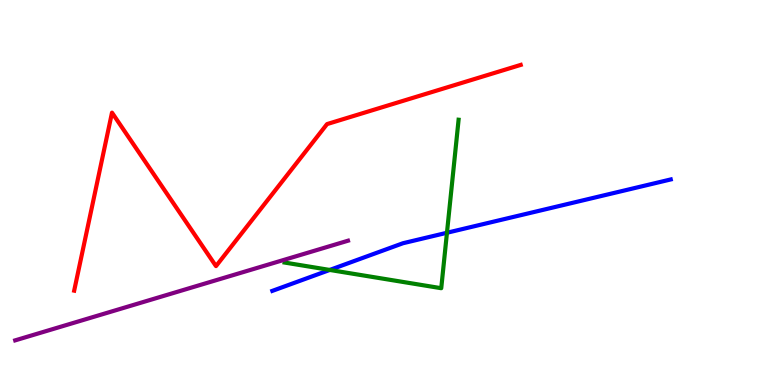[{'lines': ['blue', 'red'], 'intersections': []}, {'lines': ['green', 'red'], 'intersections': []}, {'lines': ['purple', 'red'], 'intersections': []}, {'lines': ['blue', 'green'], 'intersections': [{'x': 4.25, 'y': 2.99}, {'x': 5.77, 'y': 3.95}]}, {'lines': ['blue', 'purple'], 'intersections': []}, {'lines': ['green', 'purple'], 'intersections': []}]